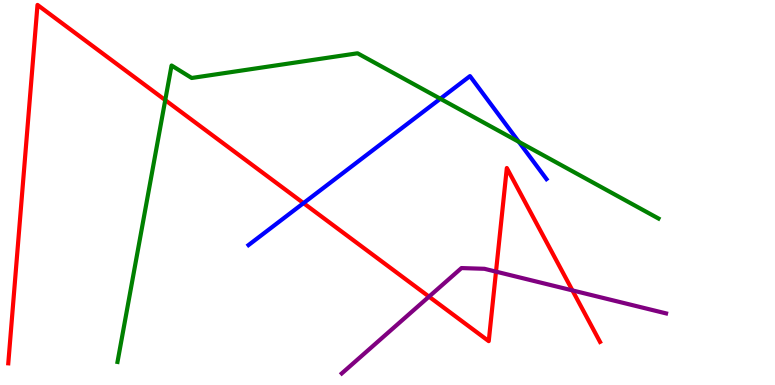[{'lines': ['blue', 'red'], 'intersections': [{'x': 3.92, 'y': 4.72}]}, {'lines': ['green', 'red'], 'intersections': [{'x': 2.13, 'y': 7.4}]}, {'lines': ['purple', 'red'], 'intersections': [{'x': 5.54, 'y': 2.3}, {'x': 6.4, 'y': 2.94}, {'x': 7.39, 'y': 2.46}]}, {'lines': ['blue', 'green'], 'intersections': [{'x': 5.68, 'y': 7.44}, {'x': 6.69, 'y': 6.32}]}, {'lines': ['blue', 'purple'], 'intersections': []}, {'lines': ['green', 'purple'], 'intersections': []}]